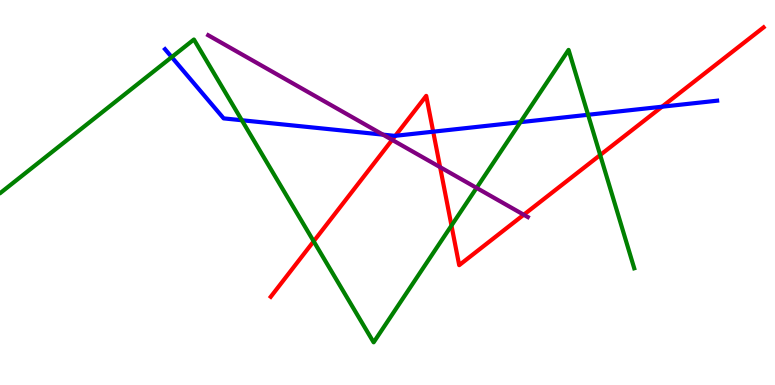[{'lines': ['blue', 'red'], 'intersections': [{'x': 5.1, 'y': 6.47}, {'x': 5.59, 'y': 6.58}, {'x': 8.54, 'y': 7.23}]}, {'lines': ['green', 'red'], 'intersections': [{'x': 4.05, 'y': 3.73}, {'x': 5.83, 'y': 4.14}, {'x': 7.74, 'y': 5.97}]}, {'lines': ['purple', 'red'], 'intersections': [{'x': 5.06, 'y': 6.37}, {'x': 5.68, 'y': 5.66}, {'x': 6.76, 'y': 4.42}]}, {'lines': ['blue', 'green'], 'intersections': [{'x': 2.22, 'y': 8.52}, {'x': 3.12, 'y': 6.88}, {'x': 6.71, 'y': 6.83}, {'x': 7.59, 'y': 7.02}]}, {'lines': ['blue', 'purple'], 'intersections': [{'x': 4.94, 'y': 6.5}]}, {'lines': ['green', 'purple'], 'intersections': [{'x': 6.15, 'y': 5.12}]}]